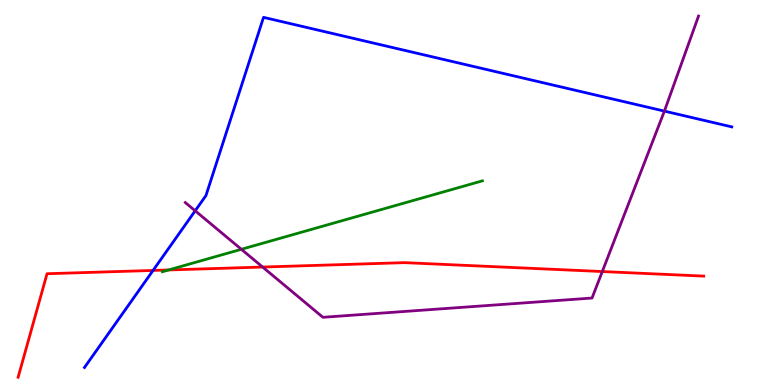[{'lines': ['blue', 'red'], 'intersections': [{'x': 1.97, 'y': 2.98}]}, {'lines': ['green', 'red'], 'intersections': [{'x': 2.18, 'y': 2.99}]}, {'lines': ['purple', 'red'], 'intersections': [{'x': 3.39, 'y': 3.06}, {'x': 7.77, 'y': 2.95}]}, {'lines': ['blue', 'green'], 'intersections': []}, {'lines': ['blue', 'purple'], 'intersections': [{'x': 2.52, 'y': 4.52}, {'x': 8.57, 'y': 7.11}]}, {'lines': ['green', 'purple'], 'intersections': [{'x': 3.11, 'y': 3.52}]}]